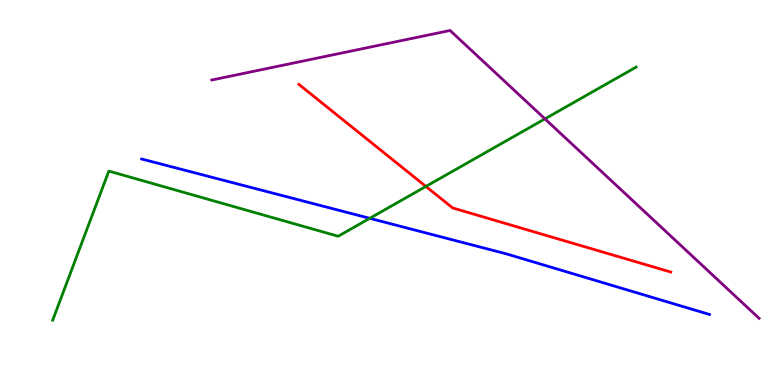[{'lines': ['blue', 'red'], 'intersections': []}, {'lines': ['green', 'red'], 'intersections': [{'x': 5.5, 'y': 5.16}]}, {'lines': ['purple', 'red'], 'intersections': []}, {'lines': ['blue', 'green'], 'intersections': [{'x': 4.77, 'y': 4.33}]}, {'lines': ['blue', 'purple'], 'intersections': []}, {'lines': ['green', 'purple'], 'intersections': [{'x': 7.03, 'y': 6.91}]}]